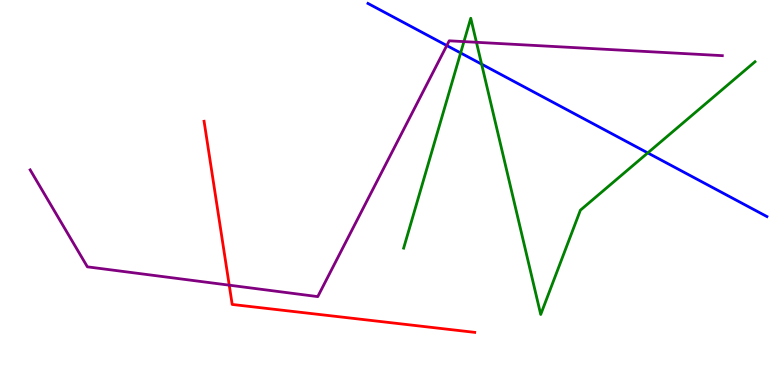[{'lines': ['blue', 'red'], 'intersections': []}, {'lines': ['green', 'red'], 'intersections': []}, {'lines': ['purple', 'red'], 'intersections': [{'x': 2.96, 'y': 2.59}]}, {'lines': ['blue', 'green'], 'intersections': [{'x': 5.94, 'y': 8.62}, {'x': 6.21, 'y': 8.33}, {'x': 8.36, 'y': 6.03}]}, {'lines': ['blue', 'purple'], 'intersections': [{'x': 5.76, 'y': 8.82}]}, {'lines': ['green', 'purple'], 'intersections': [{'x': 5.99, 'y': 8.92}, {'x': 6.15, 'y': 8.9}]}]